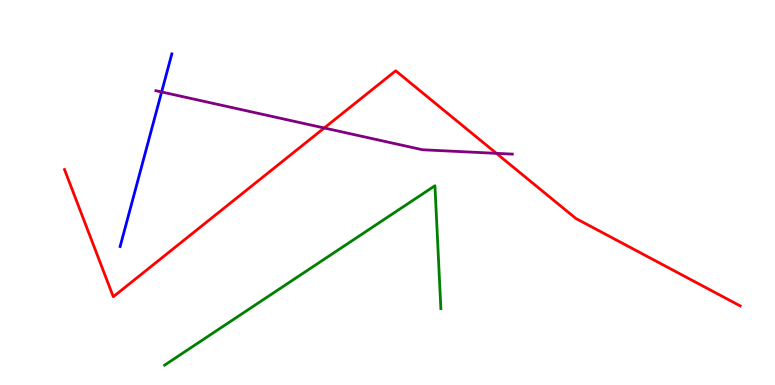[{'lines': ['blue', 'red'], 'intersections': []}, {'lines': ['green', 'red'], 'intersections': []}, {'lines': ['purple', 'red'], 'intersections': [{'x': 4.18, 'y': 6.68}, {'x': 6.41, 'y': 6.02}]}, {'lines': ['blue', 'green'], 'intersections': []}, {'lines': ['blue', 'purple'], 'intersections': [{'x': 2.09, 'y': 7.61}]}, {'lines': ['green', 'purple'], 'intersections': []}]